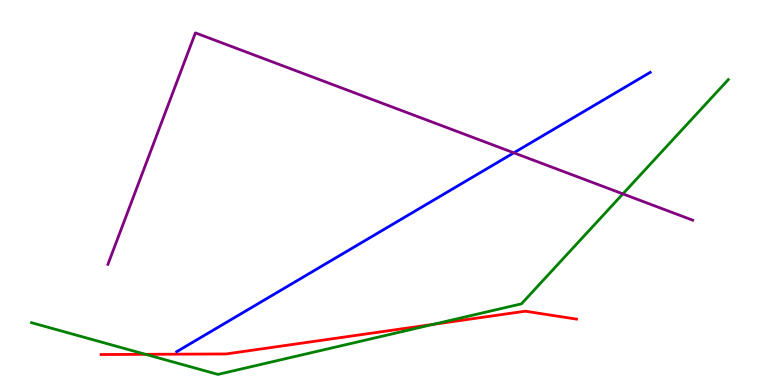[{'lines': ['blue', 'red'], 'intersections': []}, {'lines': ['green', 'red'], 'intersections': [{'x': 1.88, 'y': 0.797}, {'x': 5.59, 'y': 1.58}]}, {'lines': ['purple', 'red'], 'intersections': []}, {'lines': ['blue', 'green'], 'intersections': []}, {'lines': ['blue', 'purple'], 'intersections': [{'x': 6.63, 'y': 6.03}]}, {'lines': ['green', 'purple'], 'intersections': [{'x': 8.04, 'y': 4.96}]}]